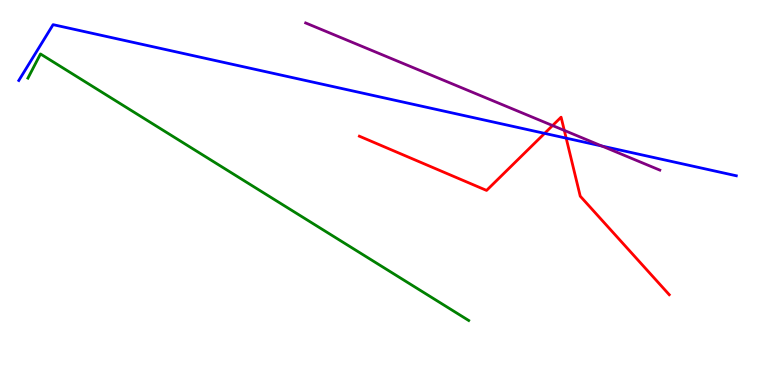[{'lines': ['blue', 'red'], 'intersections': [{'x': 7.03, 'y': 6.54}, {'x': 7.31, 'y': 6.41}]}, {'lines': ['green', 'red'], 'intersections': []}, {'lines': ['purple', 'red'], 'intersections': [{'x': 7.13, 'y': 6.74}, {'x': 7.28, 'y': 6.61}]}, {'lines': ['blue', 'green'], 'intersections': []}, {'lines': ['blue', 'purple'], 'intersections': [{'x': 7.77, 'y': 6.21}]}, {'lines': ['green', 'purple'], 'intersections': []}]